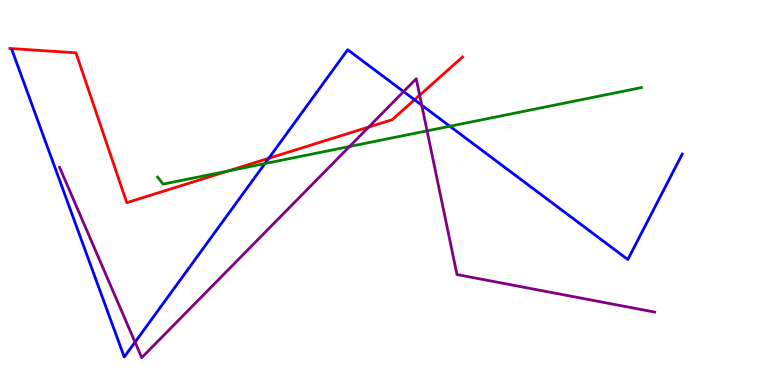[{'lines': ['blue', 'red'], 'intersections': [{'x': 3.47, 'y': 5.89}, {'x': 5.35, 'y': 7.41}]}, {'lines': ['green', 'red'], 'intersections': [{'x': 2.94, 'y': 5.56}]}, {'lines': ['purple', 'red'], 'intersections': [{'x': 4.76, 'y': 6.7}, {'x': 5.41, 'y': 7.53}]}, {'lines': ['blue', 'green'], 'intersections': [{'x': 3.42, 'y': 5.75}, {'x': 5.8, 'y': 6.72}]}, {'lines': ['blue', 'purple'], 'intersections': [{'x': 1.74, 'y': 1.11}, {'x': 5.21, 'y': 7.62}, {'x': 5.44, 'y': 7.27}]}, {'lines': ['green', 'purple'], 'intersections': [{'x': 4.51, 'y': 6.2}, {'x': 5.51, 'y': 6.6}]}]